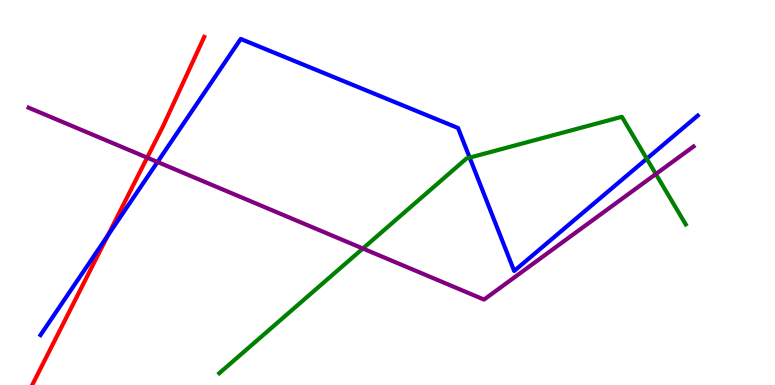[{'lines': ['blue', 'red'], 'intersections': [{'x': 1.39, 'y': 3.88}]}, {'lines': ['green', 'red'], 'intersections': []}, {'lines': ['purple', 'red'], 'intersections': [{'x': 1.9, 'y': 5.91}]}, {'lines': ['blue', 'green'], 'intersections': [{'x': 6.06, 'y': 5.91}, {'x': 8.35, 'y': 5.88}]}, {'lines': ['blue', 'purple'], 'intersections': [{'x': 2.03, 'y': 5.79}]}, {'lines': ['green', 'purple'], 'intersections': [{'x': 4.68, 'y': 3.55}, {'x': 8.46, 'y': 5.48}]}]